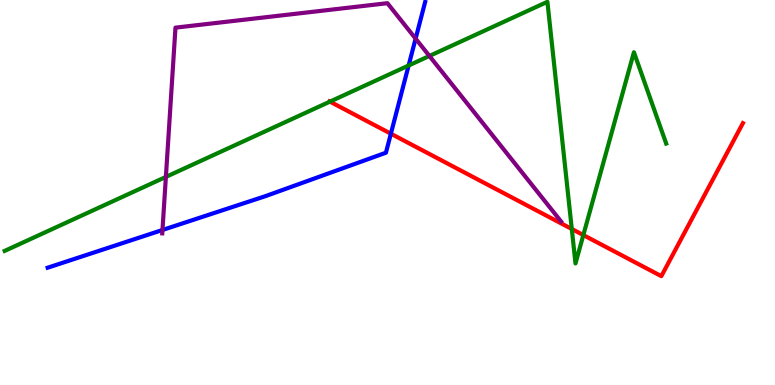[{'lines': ['blue', 'red'], 'intersections': [{'x': 5.04, 'y': 6.53}]}, {'lines': ['green', 'red'], 'intersections': [{'x': 4.26, 'y': 7.36}, {'x': 7.38, 'y': 4.05}, {'x': 7.53, 'y': 3.89}]}, {'lines': ['purple', 'red'], 'intersections': []}, {'lines': ['blue', 'green'], 'intersections': [{'x': 5.27, 'y': 8.3}]}, {'lines': ['blue', 'purple'], 'intersections': [{'x': 2.1, 'y': 4.03}, {'x': 5.36, 'y': 9.0}]}, {'lines': ['green', 'purple'], 'intersections': [{'x': 2.14, 'y': 5.4}, {'x': 5.54, 'y': 8.55}]}]